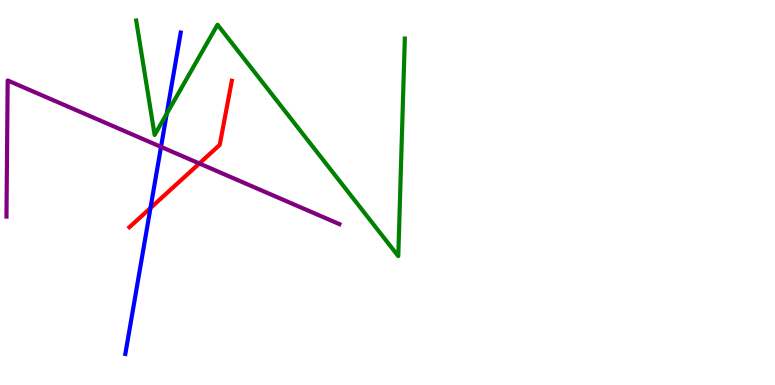[{'lines': ['blue', 'red'], 'intersections': [{'x': 1.94, 'y': 4.6}]}, {'lines': ['green', 'red'], 'intersections': []}, {'lines': ['purple', 'red'], 'intersections': [{'x': 2.57, 'y': 5.75}]}, {'lines': ['blue', 'green'], 'intersections': [{'x': 2.15, 'y': 7.05}]}, {'lines': ['blue', 'purple'], 'intersections': [{'x': 2.08, 'y': 6.18}]}, {'lines': ['green', 'purple'], 'intersections': []}]